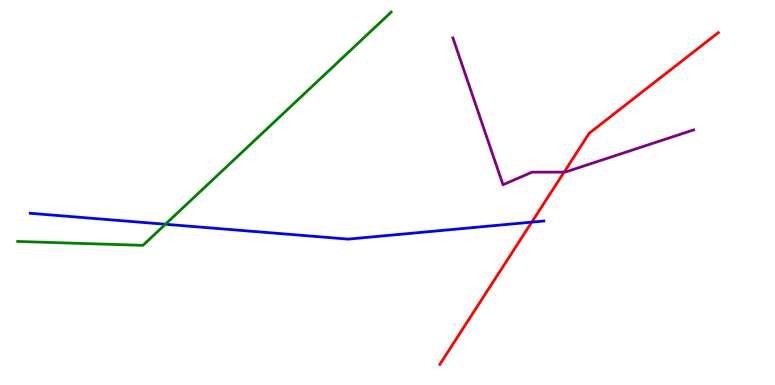[{'lines': ['blue', 'red'], 'intersections': [{'x': 6.86, 'y': 4.23}]}, {'lines': ['green', 'red'], 'intersections': []}, {'lines': ['purple', 'red'], 'intersections': [{'x': 7.28, 'y': 5.53}]}, {'lines': ['blue', 'green'], 'intersections': [{'x': 2.13, 'y': 4.18}]}, {'lines': ['blue', 'purple'], 'intersections': []}, {'lines': ['green', 'purple'], 'intersections': []}]